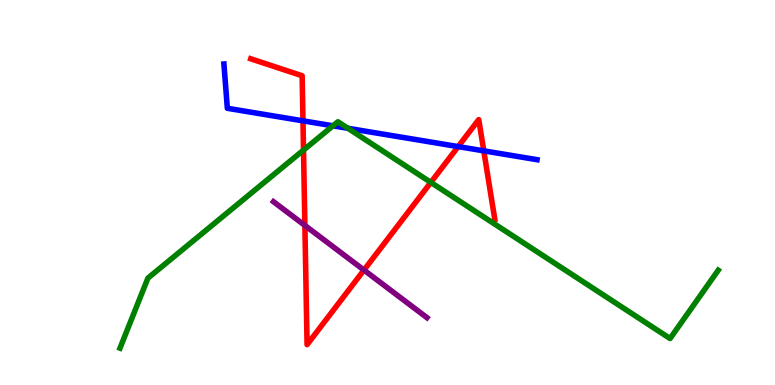[{'lines': ['blue', 'red'], 'intersections': [{'x': 3.91, 'y': 6.86}, {'x': 5.91, 'y': 6.19}, {'x': 6.24, 'y': 6.08}]}, {'lines': ['green', 'red'], 'intersections': [{'x': 3.92, 'y': 6.1}, {'x': 5.56, 'y': 5.26}]}, {'lines': ['purple', 'red'], 'intersections': [{'x': 3.93, 'y': 4.14}, {'x': 4.7, 'y': 2.99}]}, {'lines': ['blue', 'green'], 'intersections': [{'x': 4.3, 'y': 6.73}, {'x': 4.49, 'y': 6.67}]}, {'lines': ['blue', 'purple'], 'intersections': []}, {'lines': ['green', 'purple'], 'intersections': []}]